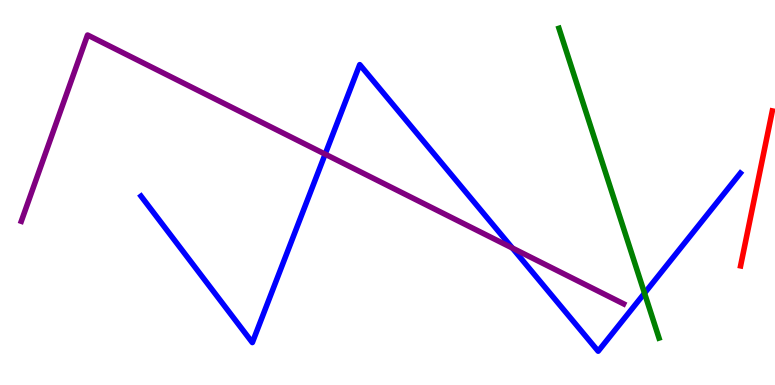[{'lines': ['blue', 'red'], 'intersections': []}, {'lines': ['green', 'red'], 'intersections': []}, {'lines': ['purple', 'red'], 'intersections': []}, {'lines': ['blue', 'green'], 'intersections': [{'x': 8.32, 'y': 2.39}]}, {'lines': ['blue', 'purple'], 'intersections': [{'x': 4.2, 'y': 6.0}, {'x': 6.61, 'y': 3.56}]}, {'lines': ['green', 'purple'], 'intersections': []}]